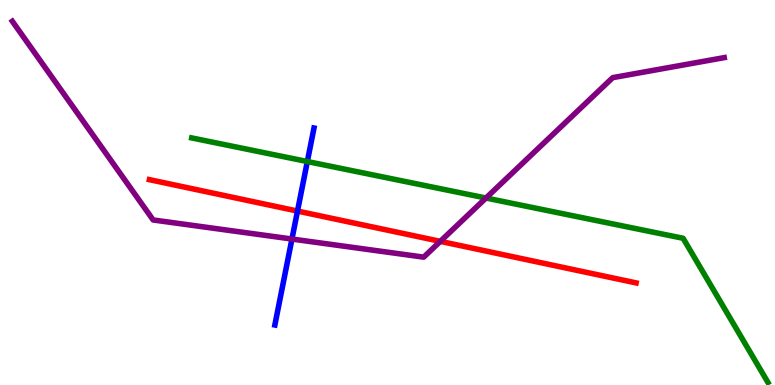[{'lines': ['blue', 'red'], 'intersections': [{'x': 3.84, 'y': 4.52}]}, {'lines': ['green', 'red'], 'intersections': []}, {'lines': ['purple', 'red'], 'intersections': [{'x': 5.68, 'y': 3.73}]}, {'lines': ['blue', 'green'], 'intersections': [{'x': 3.97, 'y': 5.8}]}, {'lines': ['blue', 'purple'], 'intersections': [{'x': 3.77, 'y': 3.79}]}, {'lines': ['green', 'purple'], 'intersections': [{'x': 6.27, 'y': 4.86}]}]